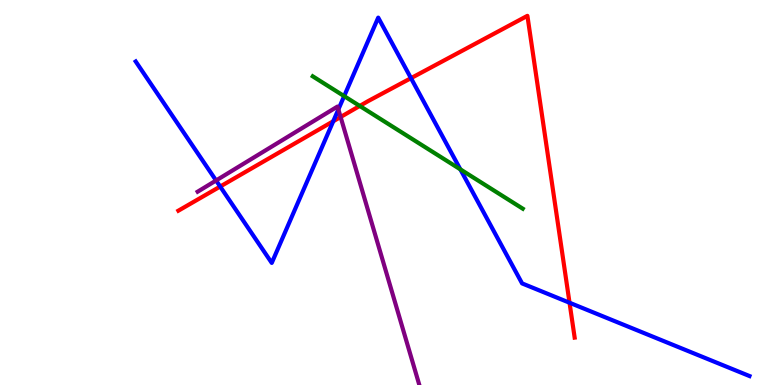[{'lines': ['blue', 'red'], 'intersections': [{'x': 2.84, 'y': 5.15}, {'x': 4.3, 'y': 6.85}, {'x': 5.3, 'y': 7.97}, {'x': 7.35, 'y': 2.14}]}, {'lines': ['green', 'red'], 'intersections': [{'x': 4.64, 'y': 7.25}]}, {'lines': ['purple', 'red'], 'intersections': [{'x': 4.39, 'y': 6.96}]}, {'lines': ['blue', 'green'], 'intersections': [{'x': 4.44, 'y': 7.5}, {'x': 5.94, 'y': 5.6}]}, {'lines': ['blue', 'purple'], 'intersections': [{'x': 2.79, 'y': 5.31}, {'x': 4.37, 'y': 7.16}]}, {'lines': ['green', 'purple'], 'intersections': []}]